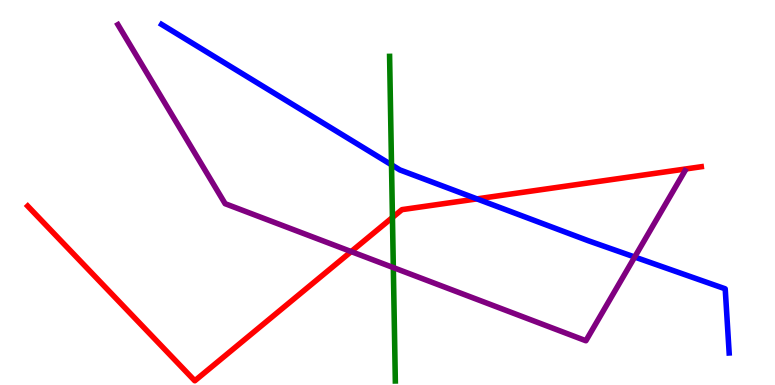[{'lines': ['blue', 'red'], 'intersections': [{'x': 6.15, 'y': 4.83}]}, {'lines': ['green', 'red'], 'intersections': [{'x': 5.06, 'y': 4.35}]}, {'lines': ['purple', 'red'], 'intersections': [{'x': 4.53, 'y': 3.47}]}, {'lines': ['blue', 'green'], 'intersections': [{'x': 5.05, 'y': 5.72}]}, {'lines': ['blue', 'purple'], 'intersections': [{'x': 8.19, 'y': 3.32}]}, {'lines': ['green', 'purple'], 'intersections': [{'x': 5.08, 'y': 3.05}]}]